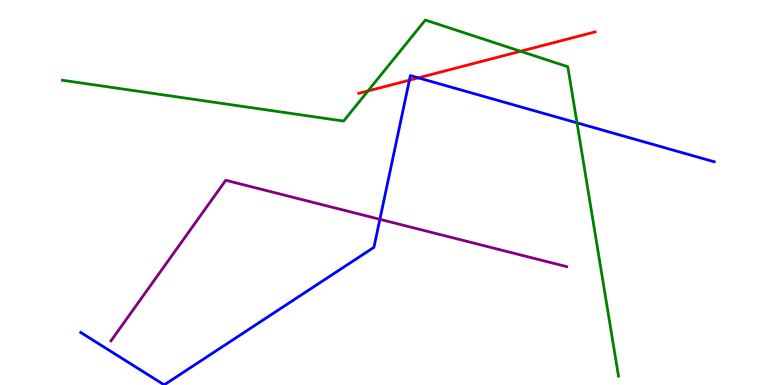[{'lines': ['blue', 'red'], 'intersections': [{'x': 5.28, 'y': 7.92}, {'x': 5.4, 'y': 7.98}]}, {'lines': ['green', 'red'], 'intersections': [{'x': 4.75, 'y': 7.64}, {'x': 6.72, 'y': 8.67}]}, {'lines': ['purple', 'red'], 'intersections': []}, {'lines': ['blue', 'green'], 'intersections': [{'x': 7.45, 'y': 6.81}]}, {'lines': ['blue', 'purple'], 'intersections': [{'x': 4.9, 'y': 4.3}]}, {'lines': ['green', 'purple'], 'intersections': []}]